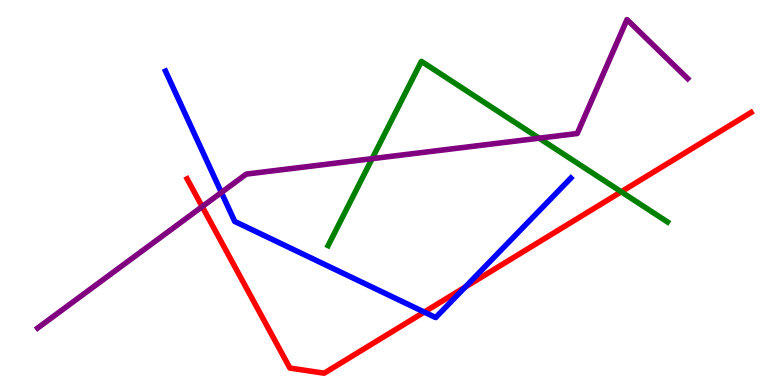[{'lines': ['blue', 'red'], 'intersections': [{'x': 5.47, 'y': 1.89}, {'x': 6.0, 'y': 2.54}]}, {'lines': ['green', 'red'], 'intersections': [{'x': 8.02, 'y': 5.02}]}, {'lines': ['purple', 'red'], 'intersections': [{'x': 2.61, 'y': 4.63}]}, {'lines': ['blue', 'green'], 'intersections': []}, {'lines': ['blue', 'purple'], 'intersections': [{'x': 2.86, 'y': 5.0}]}, {'lines': ['green', 'purple'], 'intersections': [{'x': 4.8, 'y': 5.88}, {'x': 6.96, 'y': 6.41}]}]